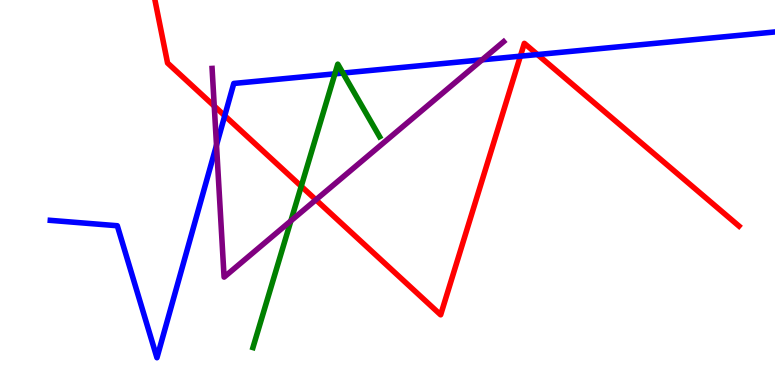[{'lines': ['blue', 'red'], 'intersections': [{'x': 2.9, 'y': 6.99}, {'x': 6.71, 'y': 8.54}, {'x': 6.94, 'y': 8.58}]}, {'lines': ['green', 'red'], 'intersections': [{'x': 3.89, 'y': 5.16}]}, {'lines': ['purple', 'red'], 'intersections': [{'x': 2.76, 'y': 7.24}, {'x': 4.08, 'y': 4.81}]}, {'lines': ['blue', 'green'], 'intersections': [{'x': 4.32, 'y': 8.08}, {'x': 4.43, 'y': 8.1}]}, {'lines': ['blue', 'purple'], 'intersections': [{'x': 2.79, 'y': 6.23}, {'x': 6.22, 'y': 8.45}]}, {'lines': ['green', 'purple'], 'intersections': [{'x': 3.75, 'y': 4.26}]}]